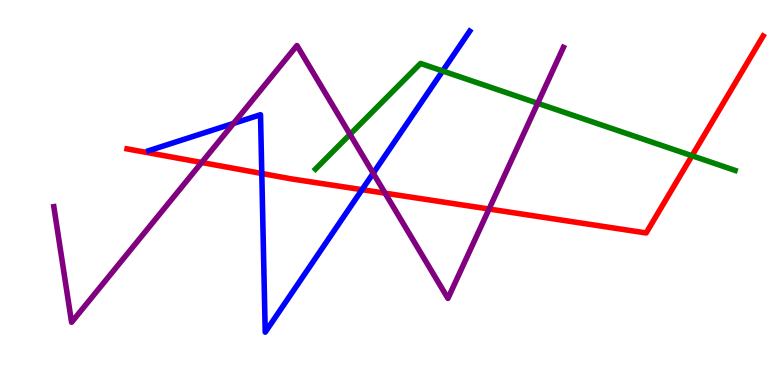[{'lines': ['blue', 'red'], 'intersections': [{'x': 3.38, 'y': 5.49}, {'x': 4.67, 'y': 5.07}]}, {'lines': ['green', 'red'], 'intersections': [{'x': 8.93, 'y': 5.95}]}, {'lines': ['purple', 'red'], 'intersections': [{'x': 2.6, 'y': 5.78}, {'x': 4.97, 'y': 4.98}, {'x': 6.31, 'y': 4.57}]}, {'lines': ['blue', 'green'], 'intersections': [{'x': 5.71, 'y': 8.16}]}, {'lines': ['blue', 'purple'], 'intersections': [{'x': 3.01, 'y': 6.79}, {'x': 4.82, 'y': 5.5}]}, {'lines': ['green', 'purple'], 'intersections': [{'x': 4.52, 'y': 6.51}, {'x': 6.94, 'y': 7.32}]}]